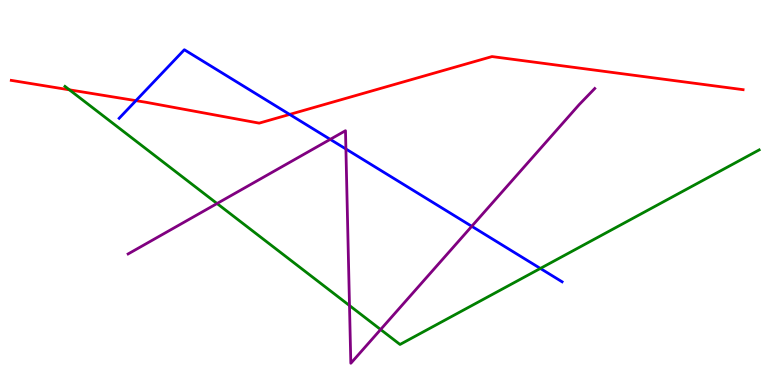[{'lines': ['blue', 'red'], 'intersections': [{'x': 1.75, 'y': 7.39}, {'x': 3.74, 'y': 7.03}]}, {'lines': ['green', 'red'], 'intersections': [{'x': 0.896, 'y': 7.67}]}, {'lines': ['purple', 'red'], 'intersections': []}, {'lines': ['blue', 'green'], 'intersections': [{'x': 6.97, 'y': 3.03}]}, {'lines': ['blue', 'purple'], 'intersections': [{'x': 4.26, 'y': 6.38}, {'x': 4.46, 'y': 6.13}, {'x': 6.09, 'y': 4.12}]}, {'lines': ['green', 'purple'], 'intersections': [{'x': 2.8, 'y': 4.71}, {'x': 4.51, 'y': 2.06}, {'x': 4.91, 'y': 1.44}]}]